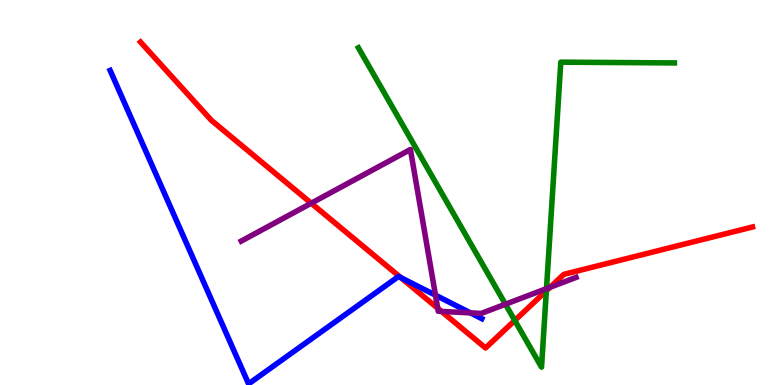[{'lines': ['blue', 'red'], 'intersections': [{'x': 5.17, 'y': 2.79}]}, {'lines': ['green', 'red'], 'intersections': [{'x': 6.64, 'y': 1.68}, {'x': 7.05, 'y': 2.45}]}, {'lines': ['purple', 'red'], 'intersections': [{'x': 4.02, 'y': 4.72}, {'x': 5.65, 'y': 1.99}, {'x': 5.7, 'y': 1.91}, {'x': 7.1, 'y': 2.54}]}, {'lines': ['blue', 'green'], 'intersections': []}, {'lines': ['blue', 'purple'], 'intersections': [{'x': 5.62, 'y': 2.33}, {'x': 6.07, 'y': 1.87}]}, {'lines': ['green', 'purple'], 'intersections': [{'x': 6.52, 'y': 2.1}, {'x': 7.05, 'y': 2.5}]}]